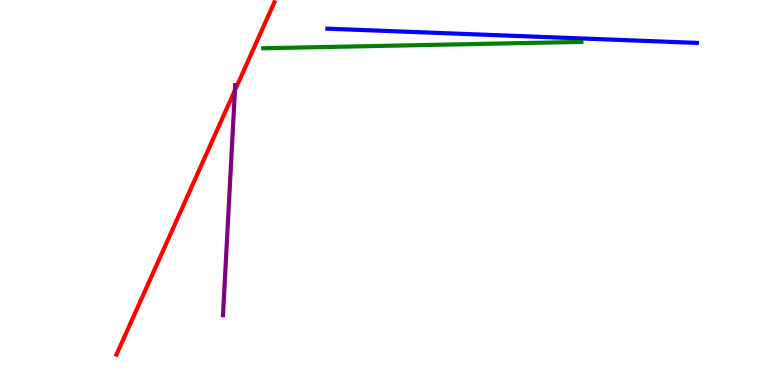[{'lines': ['blue', 'red'], 'intersections': []}, {'lines': ['green', 'red'], 'intersections': []}, {'lines': ['purple', 'red'], 'intersections': [{'x': 3.03, 'y': 7.65}]}, {'lines': ['blue', 'green'], 'intersections': []}, {'lines': ['blue', 'purple'], 'intersections': []}, {'lines': ['green', 'purple'], 'intersections': []}]